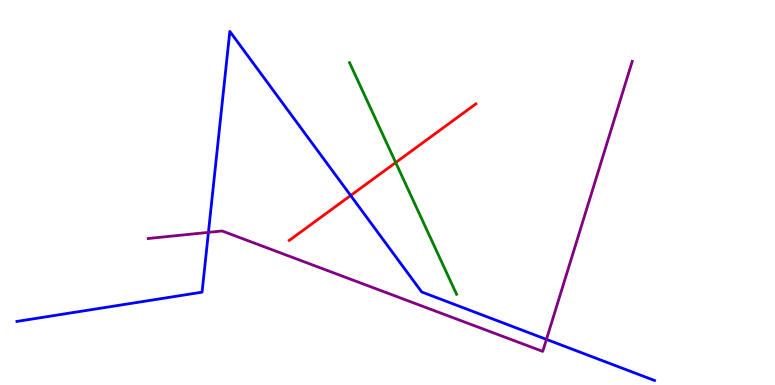[{'lines': ['blue', 'red'], 'intersections': [{'x': 4.52, 'y': 4.92}]}, {'lines': ['green', 'red'], 'intersections': [{'x': 5.11, 'y': 5.78}]}, {'lines': ['purple', 'red'], 'intersections': []}, {'lines': ['blue', 'green'], 'intersections': []}, {'lines': ['blue', 'purple'], 'intersections': [{'x': 2.69, 'y': 3.96}, {'x': 7.05, 'y': 1.18}]}, {'lines': ['green', 'purple'], 'intersections': []}]